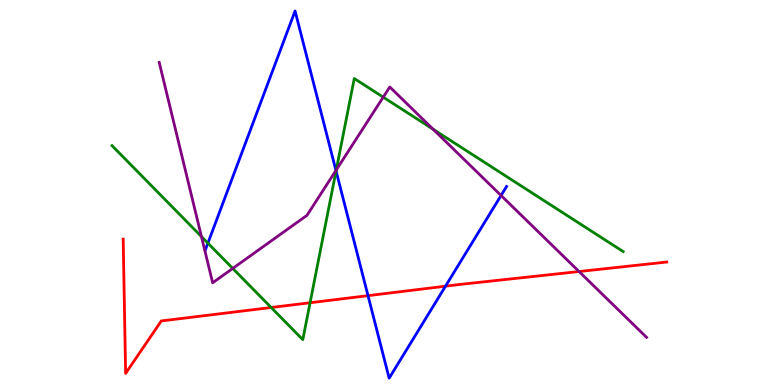[{'lines': ['blue', 'red'], 'intersections': [{'x': 4.75, 'y': 2.32}, {'x': 5.75, 'y': 2.57}]}, {'lines': ['green', 'red'], 'intersections': [{'x': 3.5, 'y': 2.01}, {'x': 4.0, 'y': 2.14}]}, {'lines': ['purple', 'red'], 'intersections': [{'x': 7.47, 'y': 2.95}]}, {'lines': ['blue', 'green'], 'intersections': [{'x': 2.68, 'y': 3.68}, {'x': 4.34, 'y': 5.56}]}, {'lines': ['blue', 'purple'], 'intersections': [{'x': 4.33, 'y': 5.57}, {'x': 6.47, 'y': 4.92}]}, {'lines': ['green', 'purple'], 'intersections': [{'x': 2.6, 'y': 3.85}, {'x': 3.0, 'y': 3.03}, {'x': 4.34, 'y': 5.58}, {'x': 4.94, 'y': 7.48}, {'x': 5.59, 'y': 6.64}]}]